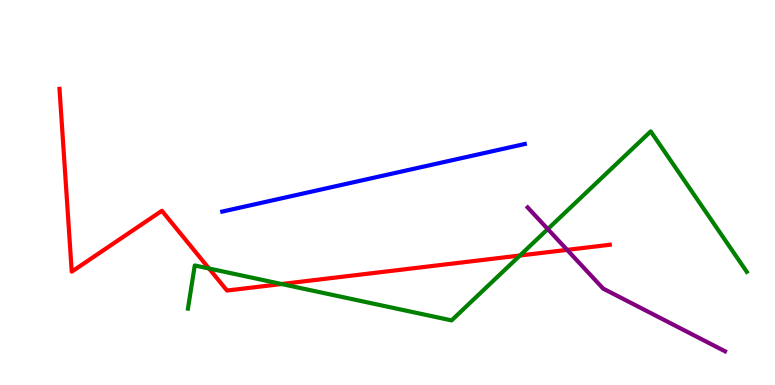[{'lines': ['blue', 'red'], 'intersections': []}, {'lines': ['green', 'red'], 'intersections': [{'x': 2.7, 'y': 3.03}, {'x': 3.63, 'y': 2.62}, {'x': 6.71, 'y': 3.36}]}, {'lines': ['purple', 'red'], 'intersections': [{'x': 7.32, 'y': 3.51}]}, {'lines': ['blue', 'green'], 'intersections': []}, {'lines': ['blue', 'purple'], 'intersections': []}, {'lines': ['green', 'purple'], 'intersections': [{'x': 7.07, 'y': 4.05}]}]